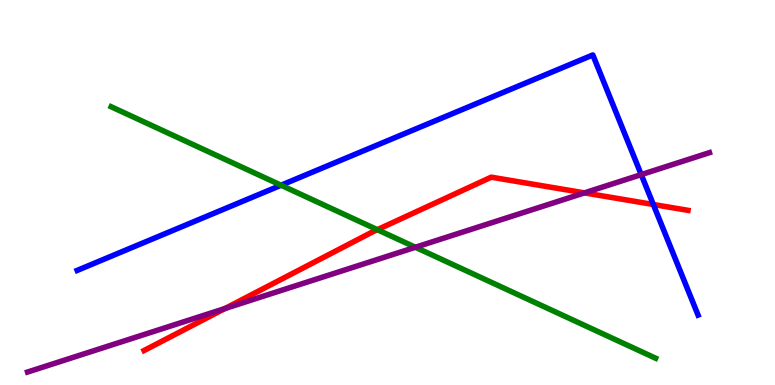[{'lines': ['blue', 'red'], 'intersections': [{'x': 8.43, 'y': 4.69}]}, {'lines': ['green', 'red'], 'intersections': [{'x': 4.87, 'y': 4.03}]}, {'lines': ['purple', 'red'], 'intersections': [{'x': 2.9, 'y': 1.99}, {'x': 7.54, 'y': 4.99}]}, {'lines': ['blue', 'green'], 'intersections': [{'x': 3.63, 'y': 5.19}]}, {'lines': ['blue', 'purple'], 'intersections': [{'x': 8.27, 'y': 5.46}]}, {'lines': ['green', 'purple'], 'intersections': [{'x': 5.36, 'y': 3.58}]}]